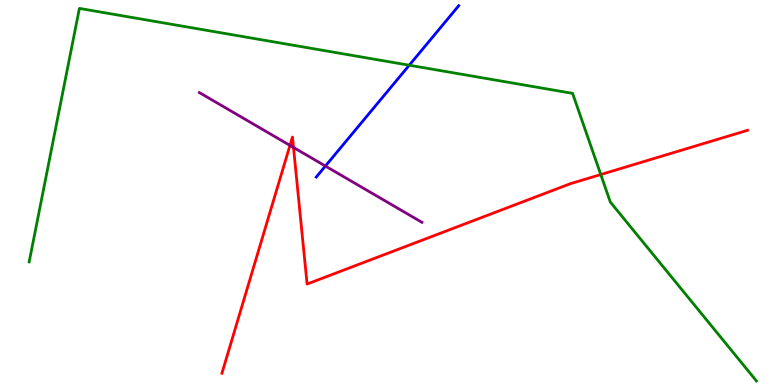[{'lines': ['blue', 'red'], 'intersections': []}, {'lines': ['green', 'red'], 'intersections': [{'x': 7.75, 'y': 5.47}]}, {'lines': ['purple', 'red'], 'intersections': [{'x': 3.74, 'y': 6.22}, {'x': 3.79, 'y': 6.17}]}, {'lines': ['blue', 'green'], 'intersections': [{'x': 5.28, 'y': 8.31}]}, {'lines': ['blue', 'purple'], 'intersections': [{'x': 4.2, 'y': 5.69}]}, {'lines': ['green', 'purple'], 'intersections': []}]